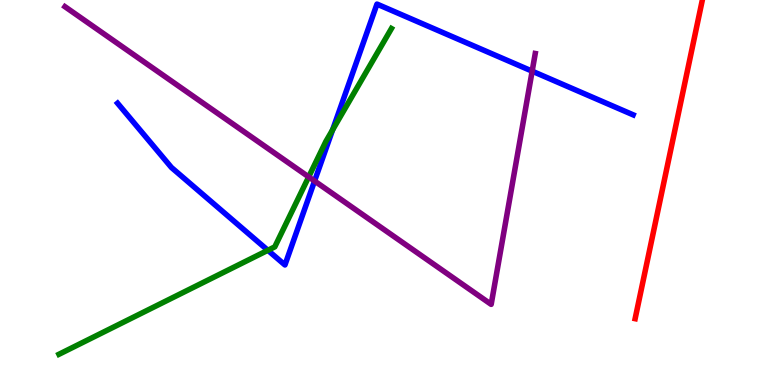[{'lines': ['blue', 'red'], 'intersections': []}, {'lines': ['green', 'red'], 'intersections': []}, {'lines': ['purple', 'red'], 'intersections': []}, {'lines': ['blue', 'green'], 'intersections': [{'x': 3.46, 'y': 3.5}, {'x': 4.29, 'y': 6.63}]}, {'lines': ['blue', 'purple'], 'intersections': [{'x': 4.06, 'y': 5.3}, {'x': 6.87, 'y': 8.15}]}, {'lines': ['green', 'purple'], 'intersections': [{'x': 3.98, 'y': 5.4}]}]